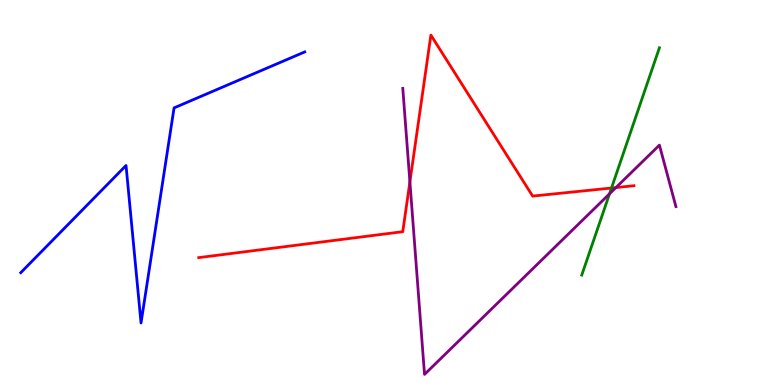[{'lines': ['blue', 'red'], 'intersections': []}, {'lines': ['green', 'red'], 'intersections': [{'x': 7.89, 'y': 5.12}]}, {'lines': ['purple', 'red'], 'intersections': [{'x': 5.29, 'y': 5.28}, {'x': 7.95, 'y': 5.13}]}, {'lines': ['blue', 'green'], 'intersections': []}, {'lines': ['blue', 'purple'], 'intersections': []}, {'lines': ['green', 'purple'], 'intersections': [{'x': 7.86, 'y': 4.97}]}]